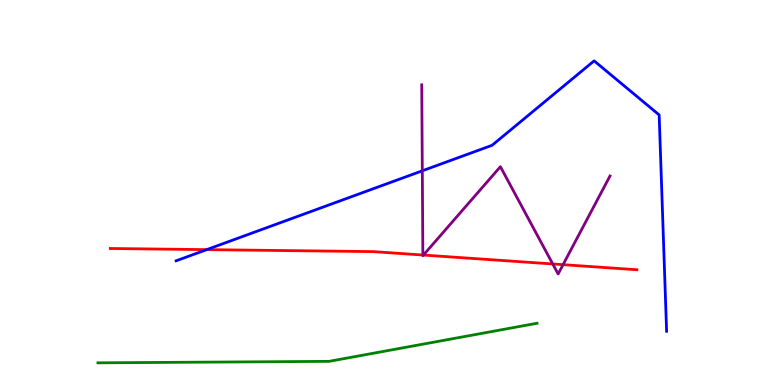[{'lines': ['blue', 'red'], 'intersections': [{'x': 2.67, 'y': 3.52}]}, {'lines': ['green', 'red'], 'intersections': []}, {'lines': ['purple', 'red'], 'intersections': [{'x': 5.46, 'y': 3.38}, {'x': 5.46, 'y': 3.37}, {'x': 7.13, 'y': 3.14}, {'x': 7.27, 'y': 3.13}]}, {'lines': ['blue', 'green'], 'intersections': []}, {'lines': ['blue', 'purple'], 'intersections': [{'x': 5.45, 'y': 5.56}]}, {'lines': ['green', 'purple'], 'intersections': []}]